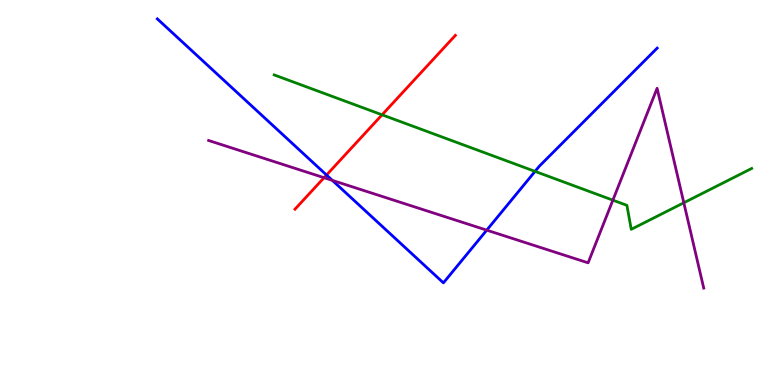[{'lines': ['blue', 'red'], 'intersections': [{'x': 4.21, 'y': 5.45}]}, {'lines': ['green', 'red'], 'intersections': [{'x': 4.93, 'y': 7.02}]}, {'lines': ['purple', 'red'], 'intersections': [{'x': 4.18, 'y': 5.38}]}, {'lines': ['blue', 'green'], 'intersections': [{'x': 6.9, 'y': 5.55}]}, {'lines': ['blue', 'purple'], 'intersections': [{'x': 4.29, 'y': 5.31}, {'x': 6.28, 'y': 4.02}]}, {'lines': ['green', 'purple'], 'intersections': [{'x': 7.91, 'y': 4.8}, {'x': 8.82, 'y': 4.73}]}]